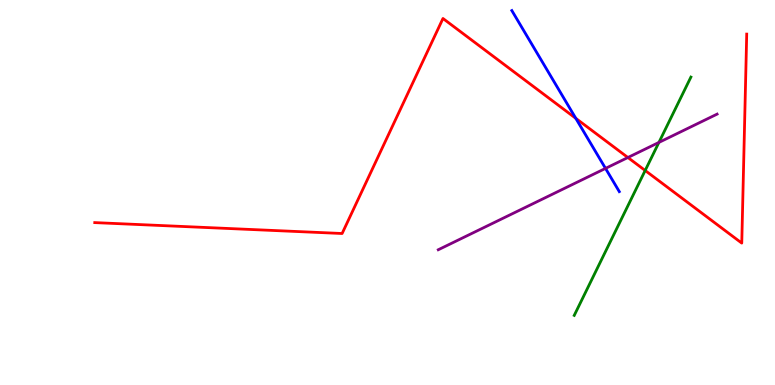[{'lines': ['blue', 'red'], 'intersections': [{'x': 7.43, 'y': 6.93}]}, {'lines': ['green', 'red'], 'intersections': [{'x': 8.32, 'y': 5.57}]}, {'lines': ['purple', 'red'], 'intersections': [{'x': 8.1, 'y': 5.91}]}, {'lines': ['blue', 'green'], 'intersections': []}, {'lines': ['blue', 'purple'], 'intersections': [{'x': 7.81, 'y': 5.63}]}, {'lines': ['green', 'purple'], 'intersections': [{'x': 8.5, 'y': 6.3}]}]